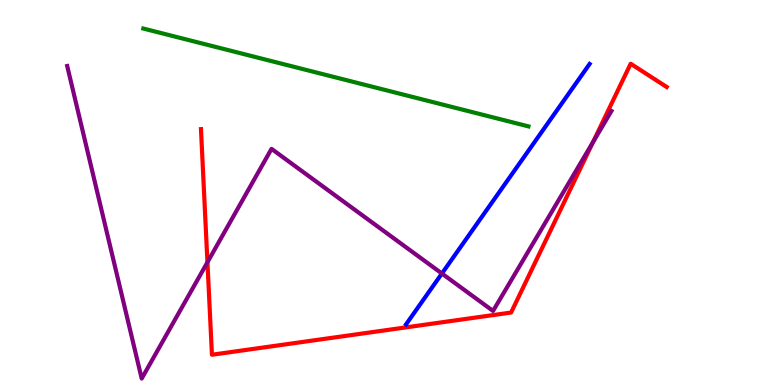[{'lines': ['blue', 'red'], 'intersections': []}, {'lines': ['green', 'red'], 'intersections': []}, {'lines': ['purple', 'red'], 'intersections': [{'x': 2.68, 'y': 3.19}, {'x': 7.65, 'y': 6.31}]}, {'lines': ['blue', 'green'], 'intersections': []}, {'lines': ['blue', 'purple'], 'intersections': [{'x': 5.7, 'y': 2.9}]}, {'lines': ['green', 'purple'], 'intersections': []}]